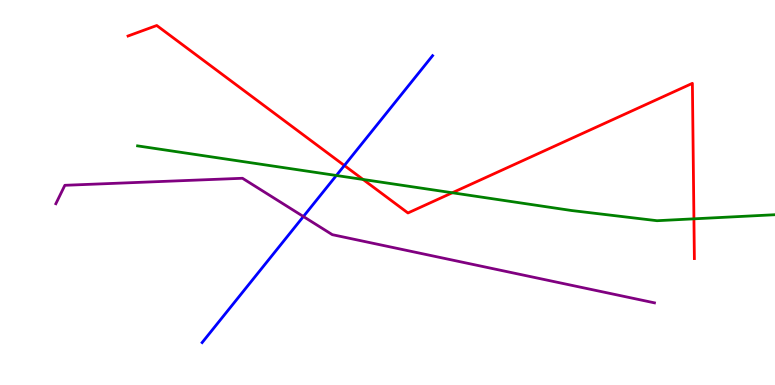[{'lines': ['blue', 'red'], 'intersections': [{'x': 4.44, 'y': 5.7}]}, {'lines': ['green', 'red'], 'intersections': [{'x': 4.68, 'y': 5.34}, {'x': 5.84, 'y': 4.99}, {'x': 8.95, 'y': 4.32}]}, {'lines': ['purple', 'red'], 'intersections': []}, {'lines': ['blue', 'green'], 'intersections': [{'x': 4.34, 'y': 5.44}]}, {'lines': ['blue', 'purple'], 'intersections': [{'x': 3.91, 'y': 4.38}]}, {'lines': ['green', 'purple'], 'intersections': []}]